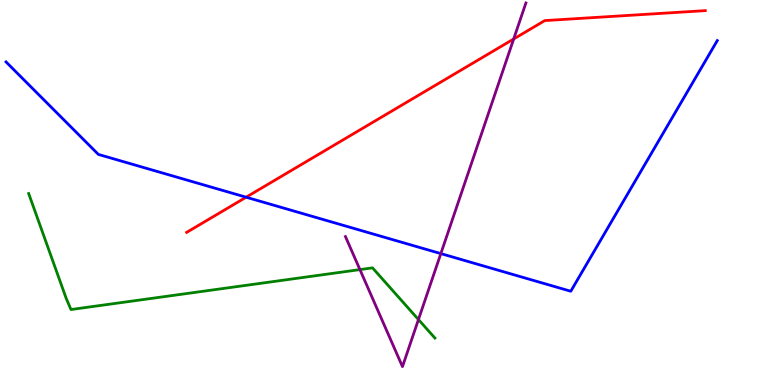[{'lines': ['blue', 'red'], 'intersections': [{'x': 3.18, 'y': 4.88}]}, {'lines': ['green', 'red'], 'intersections': []}, {'lines': ['purple', 'red'], 'intersections': [{'x': 6.63, 'y': 8.99}]}, {'lines': ['blue', 'green'], 'intersections': []}, {'lines': ['blue', 'purple'], 'intersections': [{'x': 5.69, 'y': 3.41}]}, {'lines': ['green', 'purple'], 'intersections': [{'x': 4.64, 'y': 3.0}, {'x': 5.4, 'y': 1.7}]}]